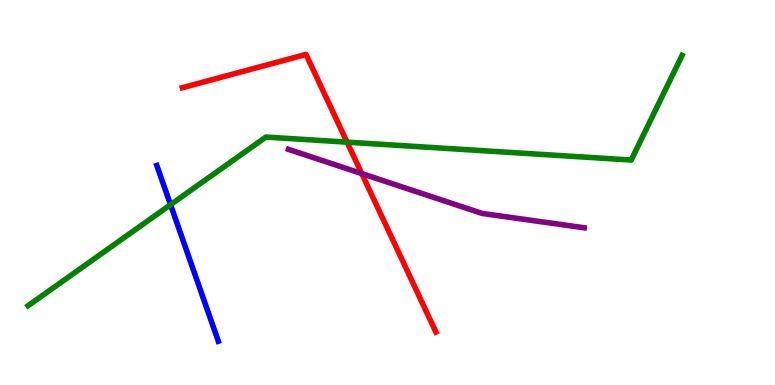[{'lines': ['blue', 'red'], 'intersections': []}, {'lines': ['green', 'red'], 'intersections': [{'x': 4.48, 'y': 6.31}]}, {'lines': ['purple', 'red'], 'intersections': [{'x': 4.67, 'y': 5.49}]}, {'lines': ['blue', 'green'], 'intersections': [{'x': 2.2, 'y': 4.68}]}, {'lines': ['blue', 'purple'], 'intersections': []}, {'lines': ['green', 'purple'], 'intersections': []}]